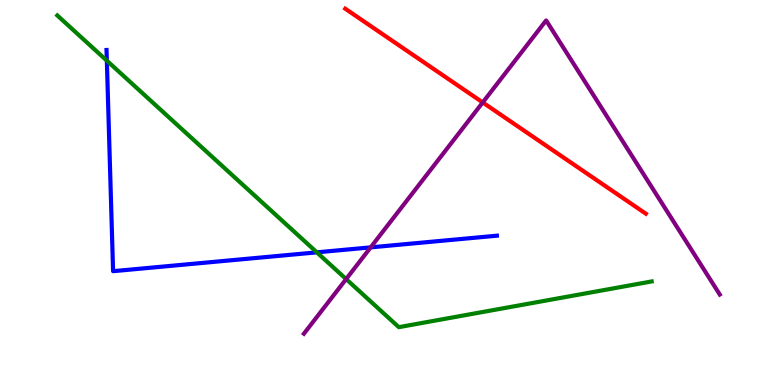[{'lines': ['blue', 'red'], 'intersections': []}, {'lines': ['green', 'red'], 'intersections': []}, {'lines': ['purple', 'red'], 'intersections': [{'x': 6.23, 'y': 7.34}]}, {'lines': ['blue', 'green'], 'intersections': [{'x': 1.38, 'y': 8.42}, {'x': 4.09, 'y': 3.45}]}, {'lines': ['blue', 'purple'], 'intersections': [{'x': 4.78, 'y': 3.57}]}, {'lines': ['green', 'purple'], 'intersections': [{'x': 4.47, 'y': 2.75}]}]